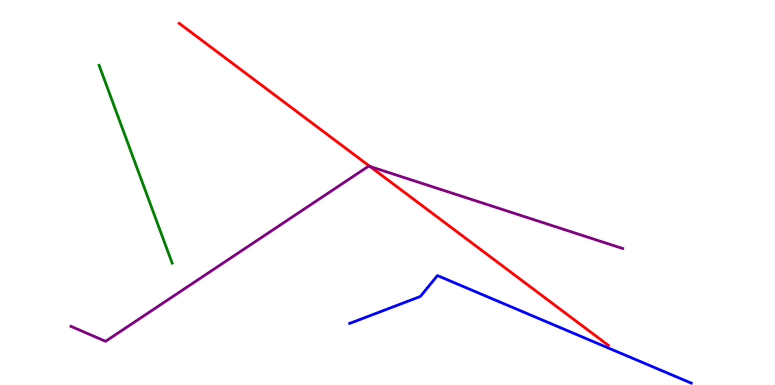[{'lines': ['blue', 'red'], 'intersections': []}, {'lines': ['green', 'red'], 'intersections': []}, {'lines': ['purple', 'red'], 'intersections': [{'x': 4.77, 'y': 5.68}]}, {'lines': ['blue', 'green'], 'intersections': []}, {'lines': ['blue', 'purple'], 'intersections': []}, {'lines': ['green', 'purple'], 'intersections': []}]